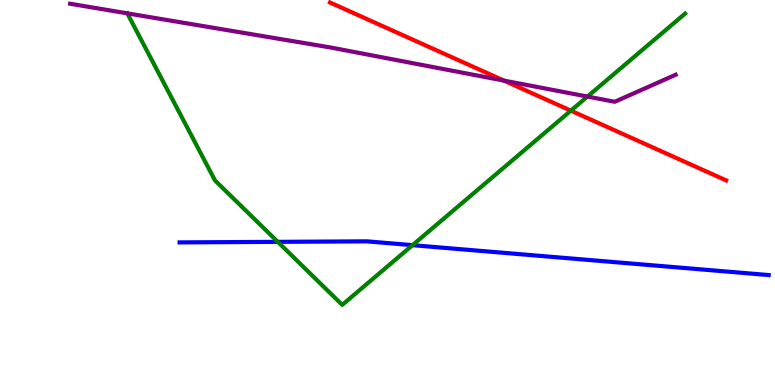[{'lines': ['blue', 'red'], 'intersections': []}, {'lines': ['green', 'red'], 'intersections': [{'x': 7.37, 'y': 7.13}]}, {'lines': ['purple', 'red'], 'intersections': [{'x': 6.5, 'y': 7.91}]}, {'lines': ['blue', 'green'], 'intersections': [{'x': 3.58, 'y': 3.72}, {'x': 5.32, 'y': 3.63}]}, {'lines': ['blue', 'purple'], 'intersections': []}, {'lines': ['green', 'purple'], 'intersections': [{'x': 1.64, 'y': 9.65}, {'x': 7.58, 'y': 7.49}]}]